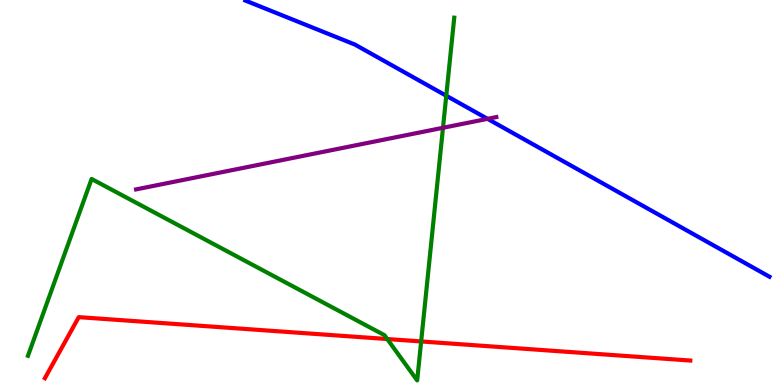[{'lines': ['blue', 'red'], 'intersections': []}, {'lines': ['green', 'red'], 'intersections': [{'x': 5.0, 'y': 1.19}, {'x': 5.43, 'y': 1.13}]}, {'lines': ['purple', 'red'], 'intersections': []}, {'lines': ['blue', 'green'], 'intersections': [{'x': 5.76, 'y': 7.51}]}, {'lines': ['blue', 'purple'], 'intersections': [{'x': 6.29, 'y': 6.91}]}, {'lines': ['green', 'purple'], 'intersections': [{'x': 5.72, 'y': 6.68}]}]